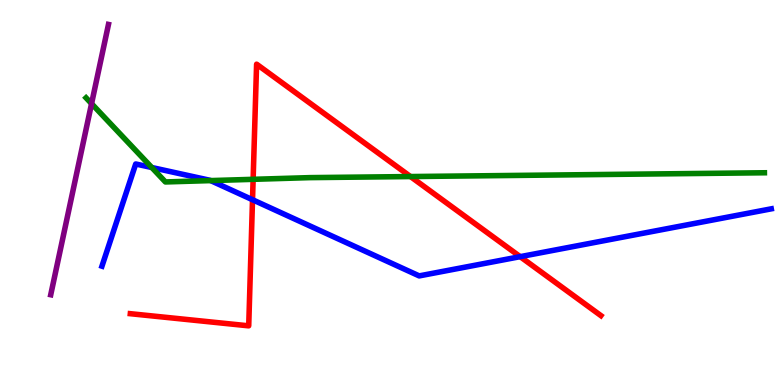[{'lines': ['blue', 'red'], 'intersections': [{'x': 3.26, 'y': 4.81}, {'x': 6.71, 'y': 3.33}]}, {'lines': ['green', 'red'], 'intersections': [{'x': 3.27, 'y': 5.34}, {'x': 5.3, 'y': 5.41}]}, {'lines': ['purple', 'red'], 'intersections': []}, {'lines': ['blue', 'green'], 'intersections': [{'x': 1.96, 'y': 5.65}, {'x': 2.72, 'y': 5.31}]}, {'lines': ['blue', 'purple'], 'intersections': []}, {'lines': ['green', 'purple'], 'intersections': [{'x': 1.18, 'y': 7.31}]}]